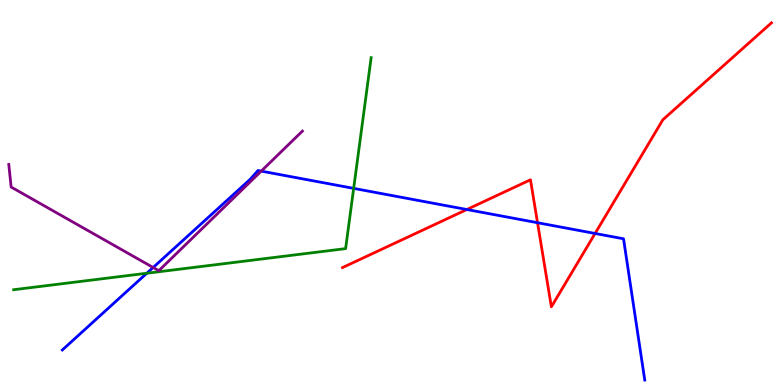[{'lines': ['blue', 'red'], 'intersections': [{'x': 6.02, 'y': 4.56}, {'x': 6.94, 'y': 4.21}, {'x': 7.68, 'y': 3.94}]}, {'lines': ['green', 'red'], 'intersections': []}, {'lines': ['purple', 'red'], 'intersections': []}, {'lines': ['blue', 'green'], 'intersections': [{'x': 1.89, 'y': 2.9}, {'x': 4.56, 'y': 5.11}]}, {'lines': ['blue', 'purple'], 'intersections': [{'x': 1.98, 'y': 3.05}, {'x': 3.37, 'y': 5.56}]}, {'lines': ['green', 'purple'], 'intersections': []}]